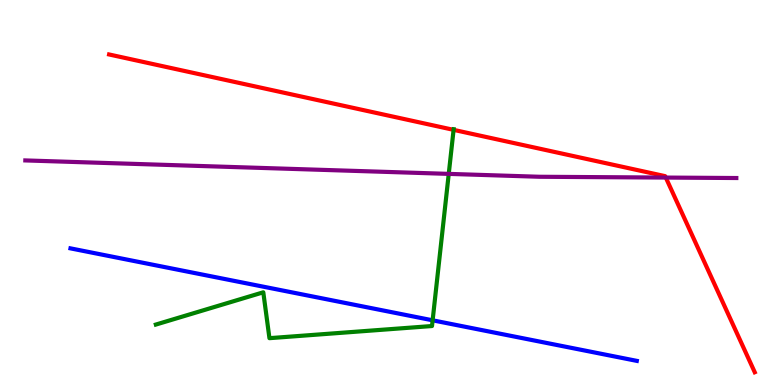[{'lines': ['blue', 'red'], 'intersections': []}, {'lines': ['green', 'red'], 'intersections': [{'x': 5.85, 'y': 6.63}]}, {'lines': ['purple', 'red'], 'intersections': [{'x': 8.59, 'y': 5.39}]}, {'lines': ['blue', 'green'], 'intersections': [{'x': 5.58, 'y': 1.68}]}, {'lines': ['blue', 'purple'], 'intersections': []}, {'lines': ['green', 'purple'], 'intersections': [{'x': 5.79, 'y': 5.48}]}]